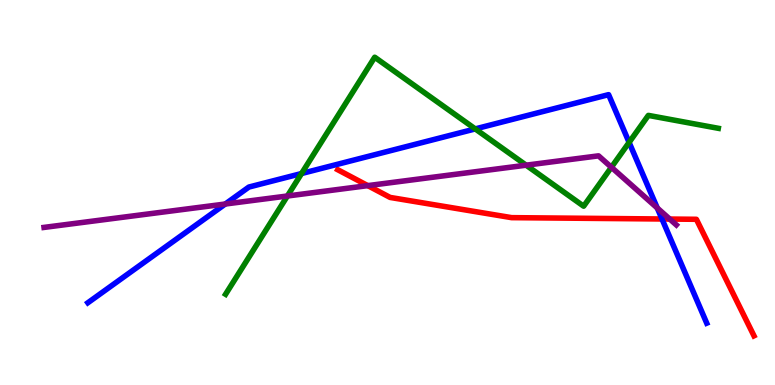[{'lines': ['blue', 'red'], 'intersections': [{'x': 8.54, 'y': 4.31}]}, {'lines': ['green', 'red'], 'intersections': []}, {'lines': ['purple', 'red'], 'intersections': [{'x': 4.75, 'y': 5.18}, {'x': 8.64, 'y': 4.31}]}, {'lines': ['blue', 'green'], 'intersections': [{'x': 3.89, 'y': 5.49}, {'x': 6.13, 'y': 6.65}, {'x': 8.12, 'y': 6.3}]}, {'lines': ['blue', 'purple'], 'intersections': [{'x': 2.91, 'y': 4.7}, {'x': 8.48, 'y': 4.6}]}, {'lines': ['green', 'purple'], 'intersections': [{'x': 3.71, 'y': 4.91}, {'x': 6.79, 'y': 5.71}, {'x': 7.89, 'y': 5.66}]}]